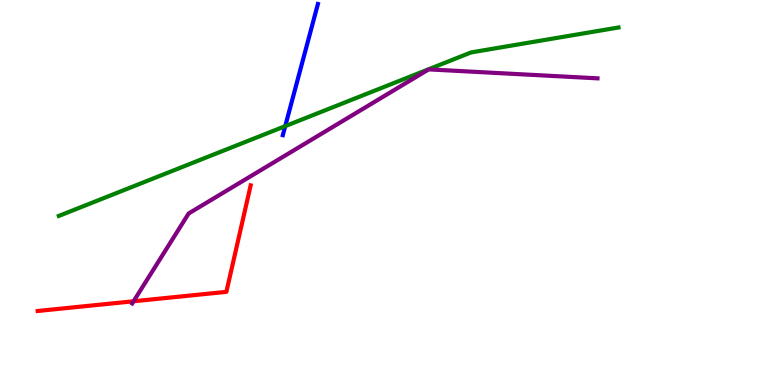[{'lines': ['blue', 'red'], 'intersections': []}, {'lines': ['green', 'red'], 'intersections': []}, {'lines': ['purple', 'red'], 'intersections': [{'x': 1.72, 'y': 2.17}]}, {'lines': ['blue', 'green'], 'intersections': [{'x': 3.68, 'y': 6.72}]}, {'lines': ['blue', 'purple'], 'intersections': []}, {'lines': ['green', 'purple'], 'intersections': []}]